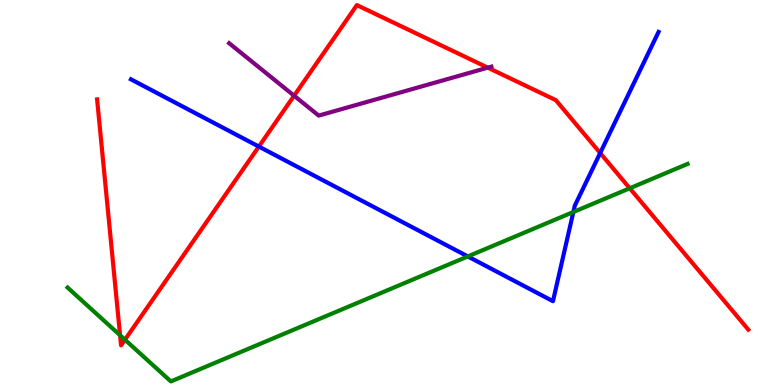[{'lines': ['blue', 'red'], 'intersections': [{'x': 3.34, 'y': 6.19}, {'x': 7.74, 'y': 6.03}]}, {'lines': ['green', 'red'], 'intersections': [{'x': 1.55, 'y': 1.29}, {'x': 1.61, 'y': 1.18}, {'x': 8.13, 'y': 5.11}]}, {'lines': ['purple', 'red'], 'intersections': [{'x': 3.79, 'y': 7.51}, {'x': 6.29, 'y': 8.24}]}, {'lines': ['blue', 'green'], 'intersections': [{'x': 6.04, 'y': 3.34}, {'x': 7.4, 'y': 4.49}]}, {'lines': ['blue', 'purple'], 'intersections': []}, {'lines': ['green', 'purple'], 'intersections': []}]